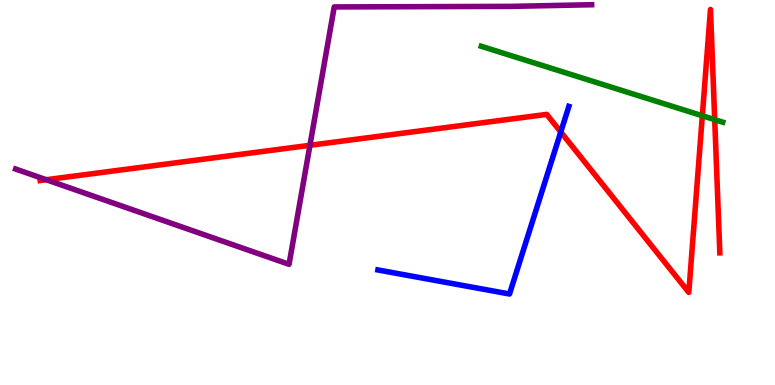[{'lines': ['blue', 'red'], 'intersections': [{'x': 7.24, 'y': 6.57}]}, {'lines': ['green', 'red'], 'intersections': [{'x': 9.06, 'y': 6.99}, {'x': 9.22, 'y': 6.89}]}, {'lines': ['purple', 'red'], 'intersections': [{'x': 0.597, 'y': 5.33}, {'x': 4.0, 'y': 6.23}]}, {'lines': ['blue', 'green'], 'intersections': []}, {'lines': ['blue', 'purple'], 'intersections': []}, {'lines': ['green', 'purple'], 'intersections': []}]